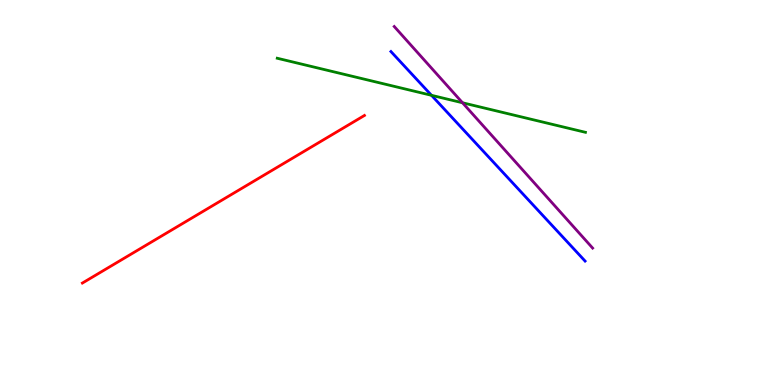[{'lines': ['blue', 'red'], 'intersections': []}, {'lines': ['green', 'red'], 'intersections': []}, {'lines': ['purple', 'red'], 'intersections': []}, {'lines': ['blue', 'green'], 'intersections': [{'x': 5.57, 'y': 7.52}]}, {'lines': ['blue', 'purple'], 'intersections': []}, {'lines': ['green', 'purple'], 'intersections': [{'x': 5.97, 'y': 7.33}]}]